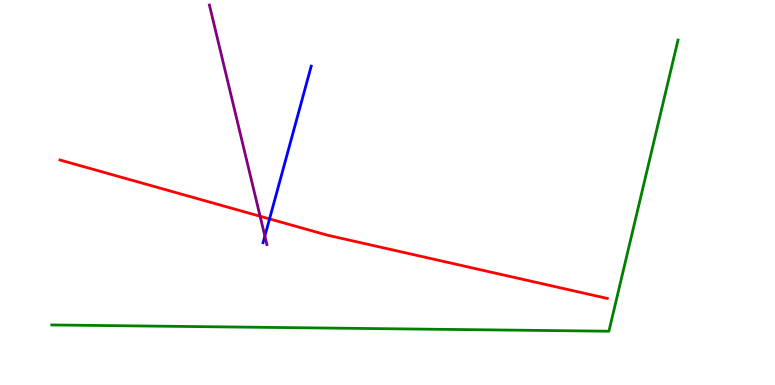[{'lines': ['blue', 'red'], 'intersections': [{'x': 3.48, 'y': 4.31}]}, {'lines': ['green', 'red'], 'intersections': []}, {'lines': ['purple', 'red'], 'intersections': [{'x': 3.36, 'y': 4.38}]}, {'lines': ['blue', 'green'], 'intersections': []}, {'lines': ['blue', 'purple'], 'intersections': [{'x': 3.42, 'y': 3.87}]}, {'lines': ['green', 'purple'], 'intersections': []}]